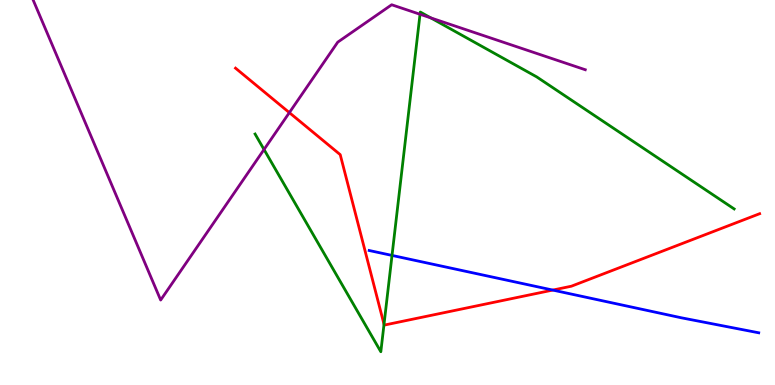[{'lines': ['blue', 'red'], 'intersections': [{'x': 7.13, 'y': 2.47}]}, {'lines': ['green', 'red'], 'intersections': [{'x': 4.96, 'y': 1.58}]}, {'lines': ['purple', 'red'], 'intersections': [{'x': 3.73, 'y': 7.07}]}, {'lines': ['blue', 'green'], 'intersections': [{'x': 5.06, 'y': 3.37}]}, {'lines': ['blue', 'purple'], 'intersections': []}, {'lines': ['green', 'purple'], 'intersections': [{'x': 3.41, 'y': 6.12}, {'x': 5.42, 'y': 9.63}, {'x': 5.56, 'y': 9.54}]}]